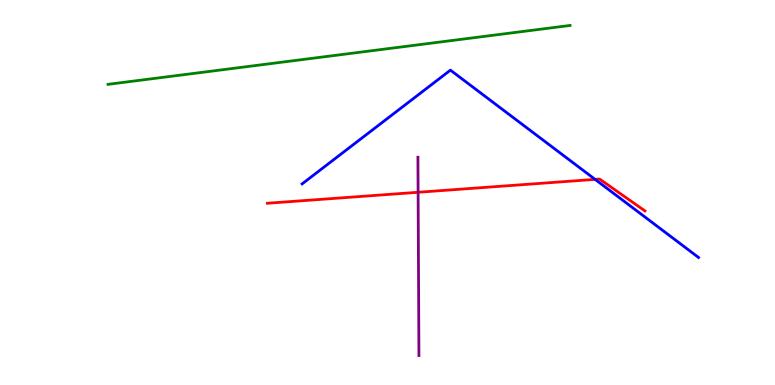[{'lines': ['blue', 'red'], 'intersections': [{'x': 7.68, 'y': 5.34}]}, {'lines': ['green', 'red'], 'intersections': []}, {'lines': ['purple', 'red'], 'intersections': [{'x': 5.39, 'y': 5.01}]}, {'lines': ['blue', 'green'], 'intersections': []}, {'lines': ['blue', 'purple'], 'intersections': []}, {'lines': ['green', 'purple'], 'intersections': []}]